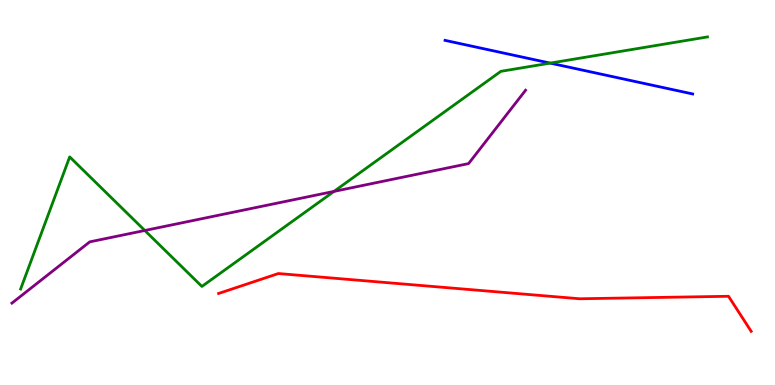[{'lines': ['blue', 'red'], 'intersections': []}, {'lines': ['green', 'red'], 'intersections': []}, {'lines': ['purple', 'red'], 'intersections': []}, {'lines': ['blue', 'green'], 'intersections': [{'x': 7.1, 'y': 8.36}]}, {'lines': ['blue', 'purple'], 'intersections': []}, {'lines': ['green', 'purple'], 'intersections': [{'x': 1.87, 'y': 4.01}, {'x': 4.31, 'y': 5.03}]}]